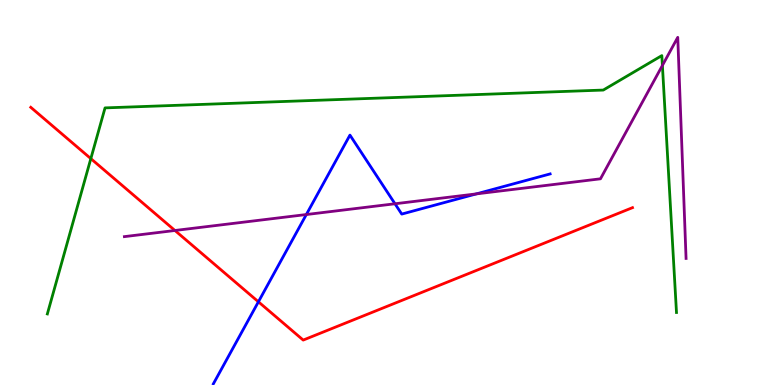[{'lines': ['blue', 'red'], 'intersections': [{'x': 3.33, 'y': 2.16}]}, {'lines': ['green', 'red'], 'intersections': [{'x': 1.17, 'y': 5.88}]}, {'lines': ['purple', 'red'], 'intersections': [{'x': 2.26, 'y': 4.01}]}, {'lines': ['blue', 'green'], 'intersections': []}, {'lines': ['blue', 'purple'], 'intersections': [{'x': 3.95, 'y': 4.43}, {'x': 5.1, 'y': 4.71}, {'x': 6.15, 'y': 4.96}]}, {'lines': ['green', 'purple'], 'intersections': [{'x': 8.55, 'y': 8.3}]}]